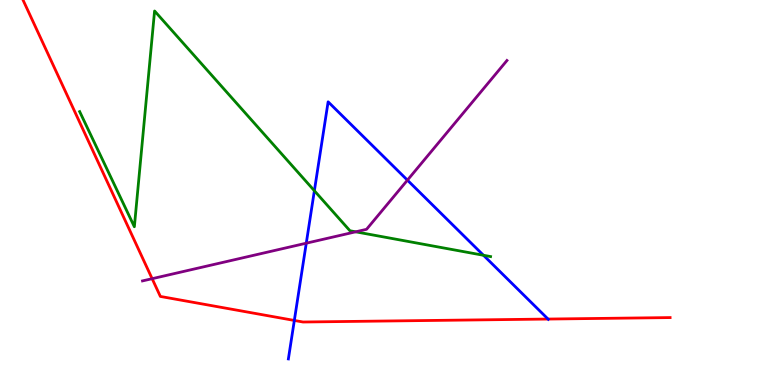[{'lines': ['blue', 'red'], 'intersections': [{'x': 3.8, 'y': 1.68}, {'x': 7.07, 'y': 1.71}]}, {'lines': ['green', 'red'], 'intersections': []}, {'lines': ['purple', 'red'], 'intersections': [{'x': 1.96, 'y': 2.76}]}, {'lines': ['blue', 'green'], 'intersections': [{'x': 4.06, 'y': 5.05}, {'x': 6.24, 'y': 3.37}]}, {'lines': ['blue', 'purple'], 'intersections': [{'x': 3.95, 'y': 3.68}, {'x': 5.26, 'y': 5.32}]}, {'lines': ['green', 'purple'], 'intersections': [{'x': 4.59, 'y': 3.98}]}]